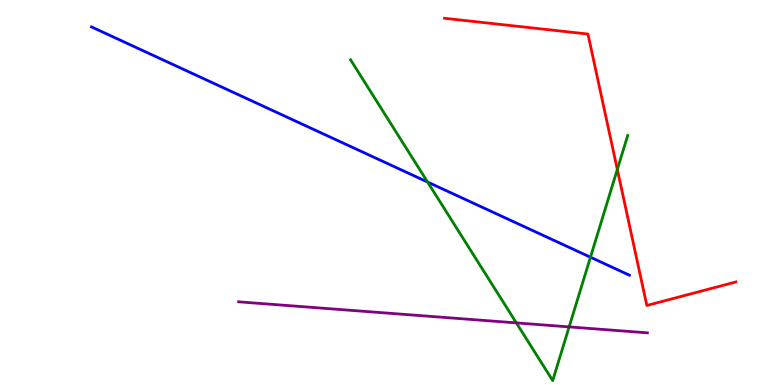[{'lines': ['blue', 'red'], 'intersections': []}, {'lines': ['green', 'red'], 'intersections': [{'x': 7.97, 'y': 5.6}]}, {'lines': ['purple', 'red'], 'intersections': []}, {'lines': ['blue', 'green'], 'intersections': [{'x': 5.52, 'y': 5.27}, {'x': 7.62, 'y': 3.32}]}, {'lines': ['blue', 'purple'], 'intersections': []}, {'lines': ['green', 'purple'], 'intersections': [{'x': 6.66, 'y': 1.61}, {'x': 7.34, 'y': 1.51}]}]